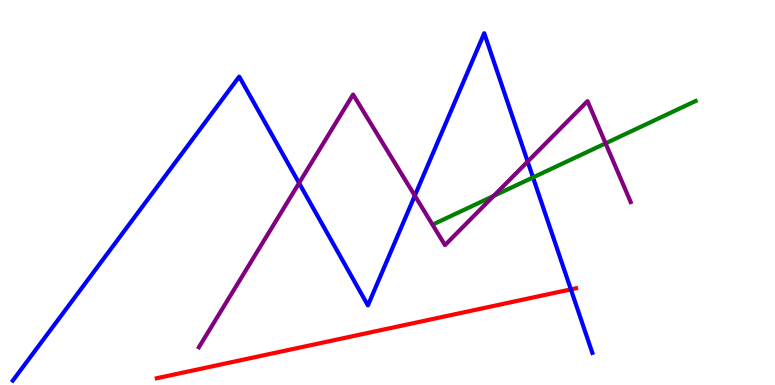[{'lines': ['blue', 'red'], 'intersections': [{'x': 7.37, 'y': 2.48}]}, {'lines': ['green', 'red'], 'intersections': []}, {'lines': ['purple', 'red'], 'intersections': []}, {'lines': ['blue', 'green'], 'intersections': [{'x': 6.88, 'y': 5.39}]}, {'lines': ['blue', 'purple'], 'intersections': [{'x': 3.86, 'y': 5.25}, {'x': 5.35, 'y': 4.92}, {'x': 6.81, 'y': 5.8}]}, {'lines': ['green', 'purple'], 'intersections': [{'x': 6.37, 'y': 4.91}, {'x': 7.81, 'y': 6.28}]}]